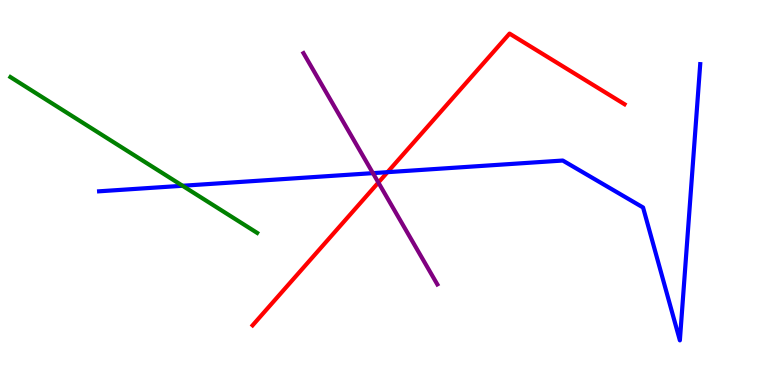[{'lines': ['blue', 'red'], 'intersections': [{'x': 5.0, 'y': 5.53}]}, {'lines': ['green', 'red'], 'intersections': []}, {'lines': ['purple', 'red'], 'intersections': [{'x': 4.88, 'y': 5.26}]}, {'lines': ['blue', 'green'], 'intersections': [{'x': 2.36, 'y': 5.17}]}, {'lines': ['blue', 'purple'], 'intersections': [{'x': 4.81, 'y': 5.5}]}, {'lines': ['green', 'purple'], 'intersections': []}]